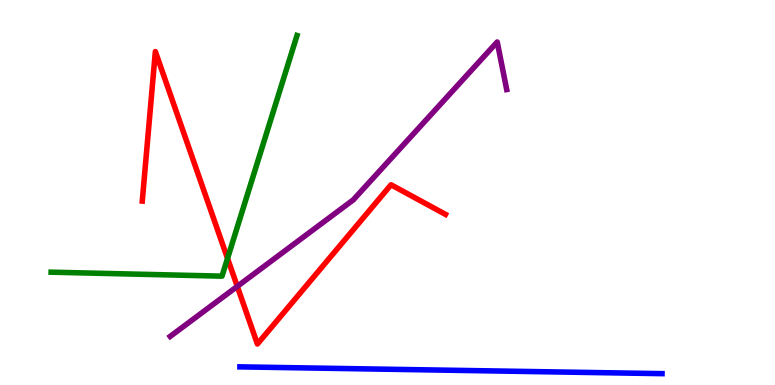[{'lines': ['blue', 'red'], 'intersections': []}, {'lines': ['green', 'red'], 'intersections': [{'x': 2.94, 'y': 3.29}]}, {'lines': ['purple', 'red'], 'intersections': [{'x': 3.06, 'y': 2.56}]}, {'lines': ['blue', 'green'], 'intersections': []}, {'lines': ['blue', 'purple'], 'intersections': []}, {'lines': ['green', 'purple'], 'intersections': []}]